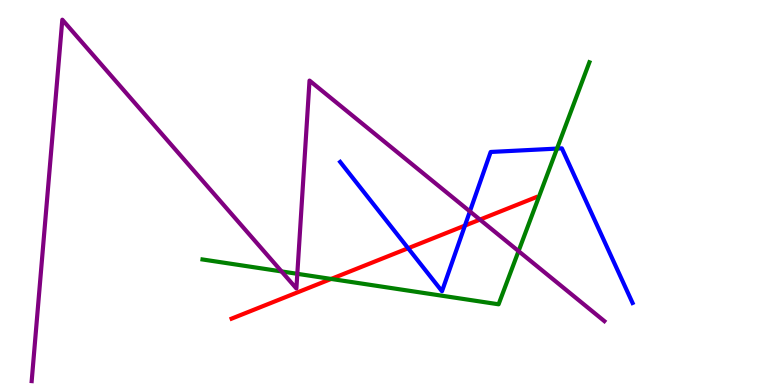[{'lines': ['blue', 'red'], 'intersections': [{'x': 5.27, 'y': 3.55}, {'x': 6.0, 'y': 4.14}]}, {'lines': ['green', 'red'], 'intersections': [{'x': 4.27, 'y': 2.75}]}, {'lines': ['purple', 'red'], 'intersections': [{'x': 6.19, 'y': 4.3}]}, {'lines': ['blue', 'green'], 'intersections': [{'x': 7.19, 'y': 6.14}]}, {'lines': ['blue', 'purple'], 'intersections': [{'x': 6.06, 'y': 4.51}]}, {'lines': ['green', 'purple'], 'intersections': [{'x': 3.63, 'y': 2.95}, {'x': 3.84, 'y': 2.89}, {'x': 6.69, 'y': 3.48}]}]